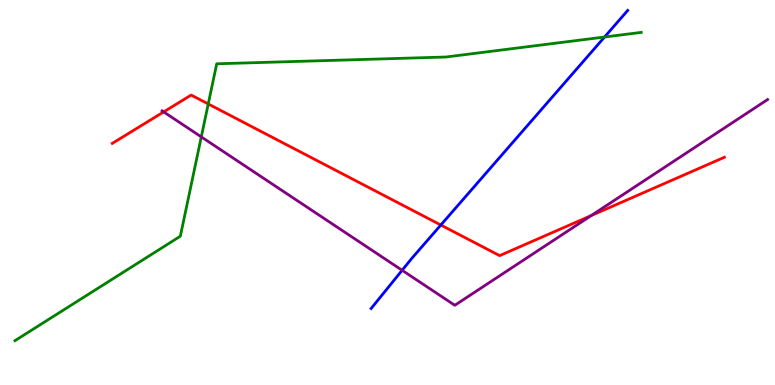[{'lines': ['blue', 'red'], 'intersections': [{'x': 5.69, 'y': 4.16}]}, {'lines': ['green', 'red'], 'intersections': [{'x': 2.69, 'y': 7.3}]}, {'lines': ['purple', 'red'], 'intersections': [{'x': 2.11, 'y': 7.09}, {'x': 7.63, 'y': 4.4}]}, {'lines': ['blue', 'green'], 'intersections': [{'x': 7.8, 'y': 9.04}]}, {'lines': ['blue', 'purple'], 'intersections': [{'x': 5.19, 'y': 2.98}]}, {'lines': ['green', 'purple'], 'intersections': [{'x': 2.6, 'y': 6.44}]}]